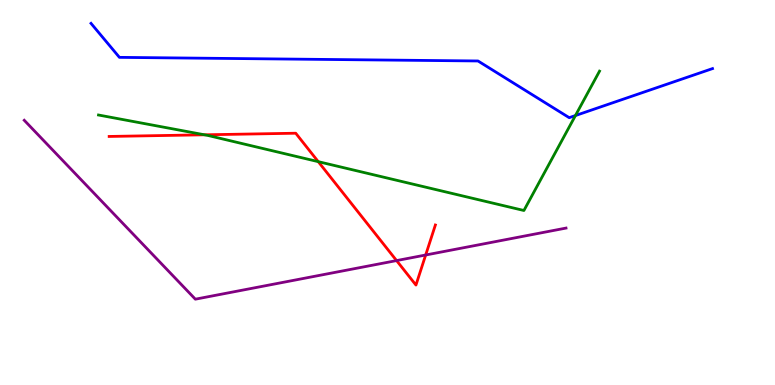[{'lines': ['blue', 'red'], 'intersections': []}, {'lines': ['green', 'red'], 'intersections': [{'x': 2.64, 'y': 6.5}, {'x': 4.11, 'y': 5.8}]}, {'lines': ['purple', 'red'], 'intersections': [{'x': 5.12, 'y': 3.23}, {'x': 5.49, 'y': 3.38}]}, {'lines': ['blue', 'green'], 'intersections': [{'x': 7.43, 'y': 7.0}]}, {'lines': ['blue', 'purple'], 'intersections': []}, {'lines': ['green', 'purple'], 'intersections': []}]